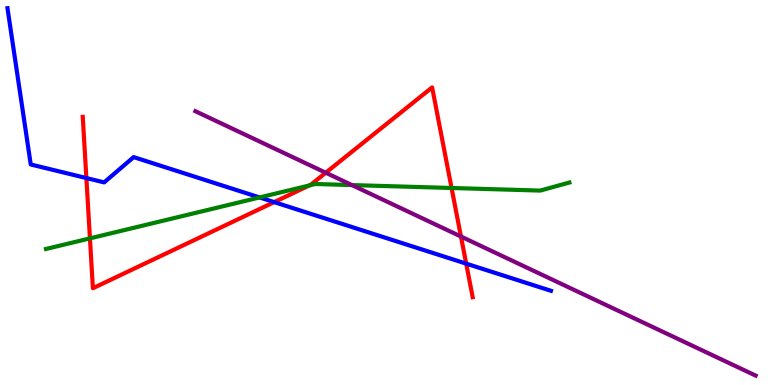[{'lines': ['blue', 'red'], 'intersections': [{'x': 1.11, 'y': 5.38}, {'x': 3.54, 'y': 4.75}, {'x': 6.02, 'y': 3.15}]}, {'lines': ['green', 'red'], 'intersections': [{'x': 1.16, 'y': 3.81}, {'x': 3.99, 'y': 5.18}, {'x': 5.83, 'y': 5.12}]}, {'lines': ['purple', 'red'], 'intersections': [{'x': 4.2, 'y': 5.51}, {'x': 5.95, 'y': 3.86}]}, {'lines': ['blue', 'green'], 'intersections': [{'x': 3.35, 'y': 4.87}]}, {'lines': ['blue', 'purple'], 'intersections': []}, {'lines': ['green', 'purple'], 'intersections': [{'x': 4.54, 'y': 5.19}]}]